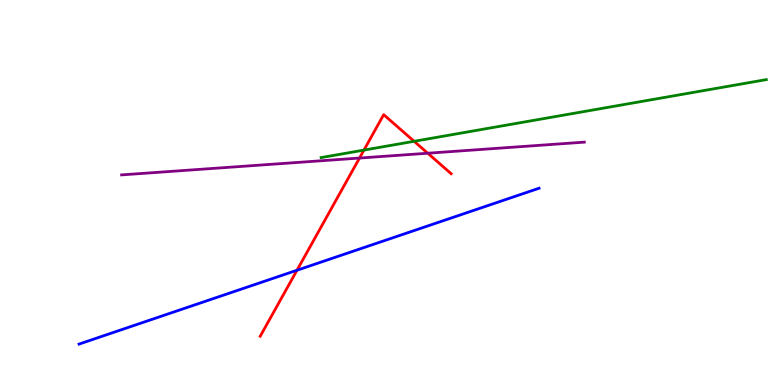[{'lines': ['blue', 'red'], 'intersections': [{'x': 3.83, 'y': 2.98}]}, {'lines': ['green', 'red'], 'intersections': [{'x': 4.7, 'y': 6.1}, {'x': 5.34, 'y': 6.33}]}, {'lines': ['purple', 'red'], 'intersections': [{'x': 4.64, 'y': 5.89}, {'x': 5.52, 'y': 6.02}]}, {'lines': ['blue', 'green'], 'intersections': []}, {'lines': ['blue', 'purple'], 'intersections': []}, {'lines': ['green', 'purple'], 'intersections': []}]